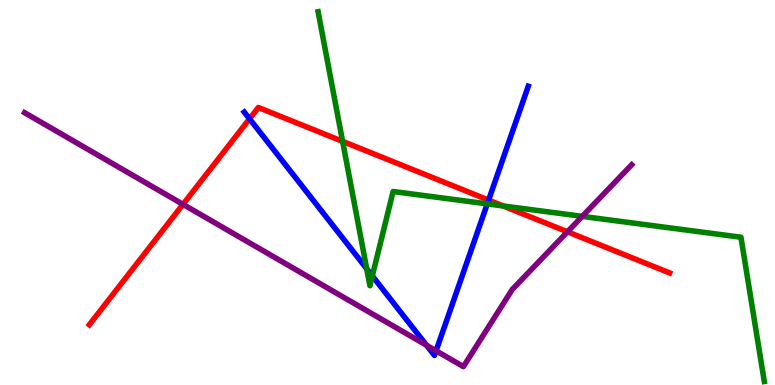[{'lines': ['blue', 'red'], 'intersections': [{'x': 3.22, 'y': 6.91}, {'x': 6.3, 'y': 4.8}]}, {'lines': ['green', 'red'], 'intersections': [{'x': 4.42, 'y': 6.33}, {'x': 6.49, 'y': 4.65}]}, {'lines': ['purple', 'red'], 'intersections': [{'x': 2.36, 'y': 4.69}, {'x': 7.32, 'y': 3.98}]}, {'lines': ['blue', 'green'], 'intersections': [{'x': 4.73, 'y': 3.02}, {'x': 4.8, 'y': 2.83}, {'x': 6.29, 'y': 4.7}]}, {'lines': ['blue', 'purple'], 'intersections': [{'x': 5.5, 'y': 1.03}, {'x': 5.63, 'y': 0.888}]}, {'lines': ['green', 'purple'], 'intersections': [{'x': 7.51, 'y': 4.38}]}]